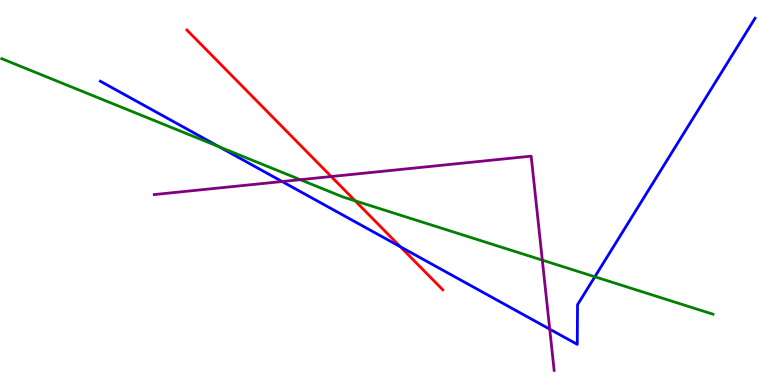[{'lines': ['blue', 'red'], 'intersections': [{'x': 5.17, 'y': 3.59}]}, {'lines': ['green', 'red'], 'intersections': [{'x': 4.58, 'y': 4.78}]}, {'lines': ['purple', 'red'], 'intersections': [{'x': 4.27, 'y': 5.41}]}, {'lines': ['blue', 'green'], 'intersections': [{'x': 2.83, 'y': 6.19}, {'x': 7.68, 'y': 2.81}]}, {'lines': ['blue', 'purple'], 'intersections': [{'x': 3.64, 'y': 5.28}, {'x': 7.09, 'y': 1.45}]}, {'lines': ['green', 'purple'], 'intersections': [{'x': 3.87, 'y': 5.33}, {'x': 7.0, 'y': 3.24}]}]